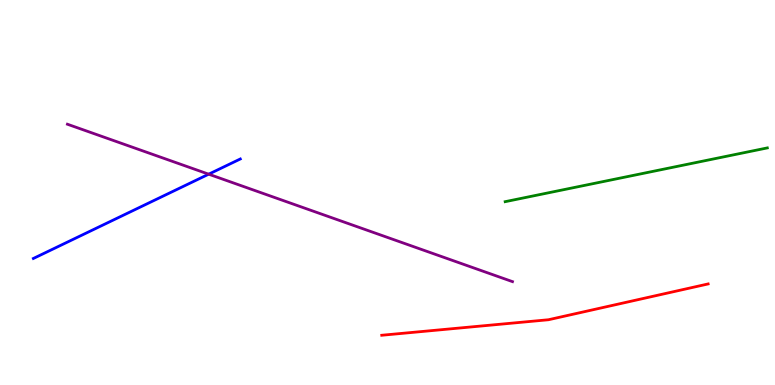[{'lines': ['blue', 'red'], 'intersections': []}, {'lines': ['green', 'red'], 'intersections': []}, {'lines': ['purple', 'red'], 'intersections': []}, {'lines': ['blue', 'green'], 'intersections': []}, {'lines': ['blue', 'purple'], 'intersections': [{'x': 2.69, 'y': 5.48}]}, {'lines': ['green', 'purple'], 'intersections': []}]